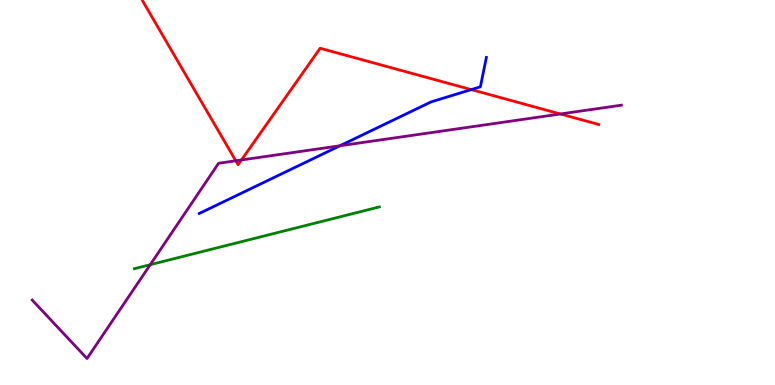[{'lines': ['blue', 'red'], 'intersections': [{'x': 6.08, 'y': 7.67}]}, {'lines': ['green', 'red'], 'intersections': []}, {'lines': ['purple', 'red'], 'intersections': [{'x': 3.04, 'y': 5.82}, {'x': 3.12, 'y': 5.84}, {'x': 7.23, 'y': 7.04}]}, {'lines': ['blue', 'green'], 'intersections': []}, {'lines': ['blue', 'purple'], 'intersections': [{'x': 4.39, 'y': 6.21}]}, {'lines': ['green', 'purple'], 'intersections': [{'x': 1.94, 'y': 3.13}]}]